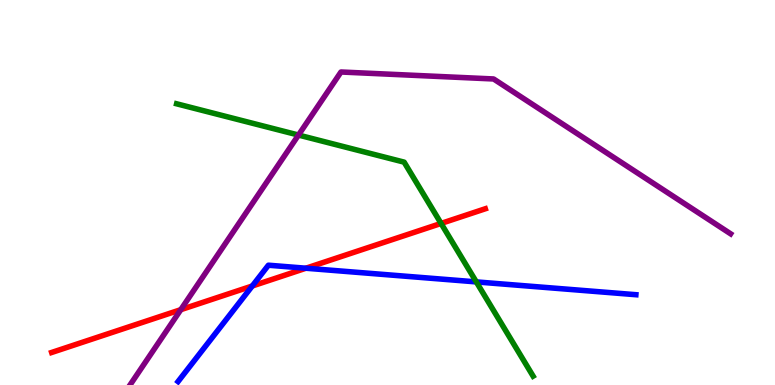[{'lines': ['blue', 'red'], 'intersections': [{'x': 3.25, 'y': 2.57}, {'x': 3.95, 'y': 3.03}]}, {'lines': ['green', 'red'], 'intersections': [{'x': 5.69, 'y': 4.2}]}, {'lines': ['purple', 'red'], 'intersections': [{'x': 2.33, 'y': 1.96}]}, {'lines': ['blue', 'green'], 'intersections': [{'x': 6.15, 'y': 2.68}]}, {'lines': ['blue', 'purple'], 'intersections': []}, {'lines': ['green', 'purple'], 'intersections': [{'x': 3.85, 'y': 6.49}]}]